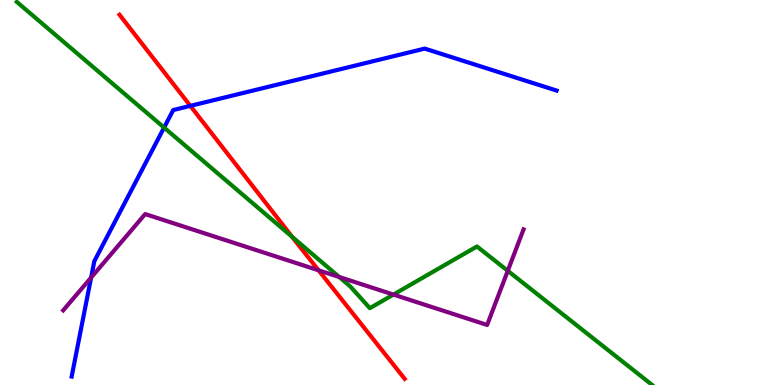[{'lines': ['blue', 'red'], 'intersections': [{'x': 2.46, 'y': 7.25}]}, {'lines': ['green', 'red'], 'intersections': [{'x': 3.77, 'y': 3.85}]}, {'lines': ['purple', 'red'], 'intersections': [{'x': 4.11, 'y': 2.98}]}, {'lines': ['blue', 'green'], 'intersections': [{'x': 2.12, 'y': 6.69}]}, {'lines': ['blue', 'purple'], 'intersections': [{'x': 1.18, 'y': 2.79}]}, {'lines': ['green', 'purple'], 'intersections': [{'x': 4.38, 'y': 2.81}, {'x': 5.08, 'y': 2.35}, {'x': 6.55, 'y': 2.97}]}]